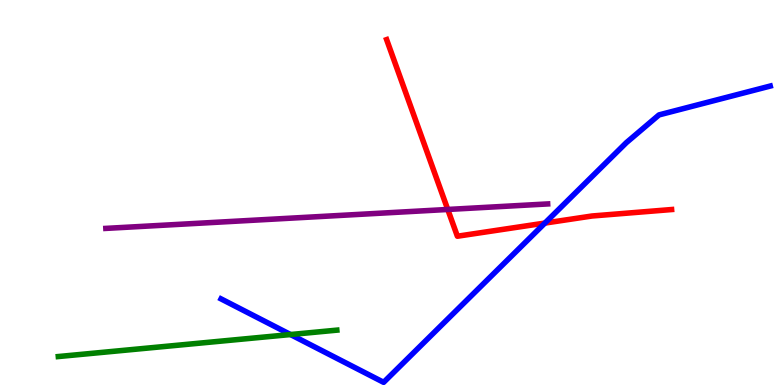[{'lines': ['blue', 'red'], 'intersections': [{'x': 7.03, 'y': 4.21}]}, {'lines': ['green', 'red'], 'intersections': []}, {'lines': ['purple', 'red'], 'intersections': [{'x': 5.78, 'y': 4.56}]}, {'lines': ['blue', 'green'], 'intersections': [{'x': 3.75, 'y': 1.31}]}, {'lines': ['blue', 'purple'], 'intersections': []}, {'lines': ['green', 'purple'], 'intersections': []}]